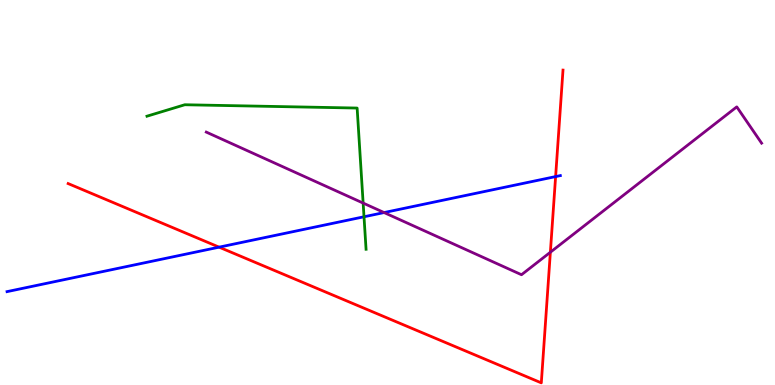[{'lines': ['blue', 'red'], 'intersections': [{'x': 2.83, 'y': 3.58}, {'x': 7.17, 'y': 5.41}]}, {'lines': ['green', 'red'], 'intersections': []}, {'lines': ['purple', 'red'], 'intersections': [{'x': 7.1, 'y': 3.45}]}, {'lines': ['blue', 'green'], 'intersections': [{'x': 4.7, 'y': 4.37}]}, {'lines': ['blue', 'purple'], 'intersections': [{'x': 4.96, 'y': 4.48}]}, {'lines': ['green', 'purple'], 'intersections': [{'x': 4.69, 'y': 4.73}]}]